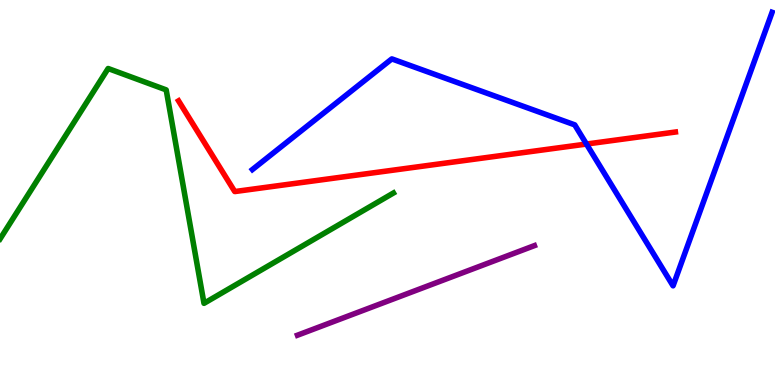[{'lines': ['blue', 'red'], 'intersections': [{'x': 7.57, 'y': 6.26}]}, {'lines': ['green', 'red'], 'intersections': []}, {'lines': ['purple', 'red'], 'intersections': []}, {'lines': ['blue', 'green'], 'intersections': []}, {'lines': ['blue', 'purple'], 'intersections': []}, {'lines': ['green', 'purple'], 'intersections': []}]